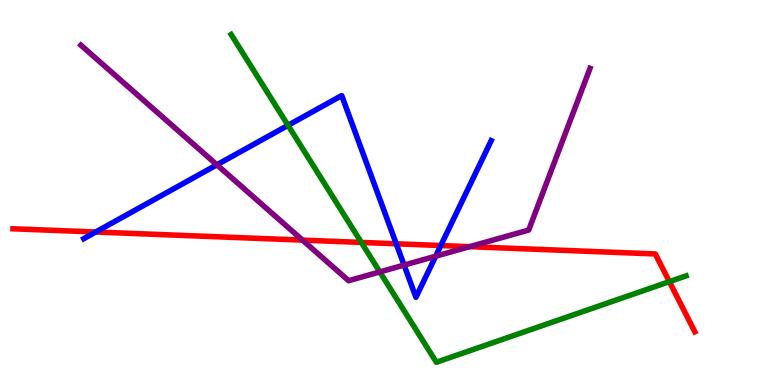[{'lines': ['blue', 'red'], 'intersections': [{'x': 1.24, 'y': 3.97}, {'x': 5.11, 'y': 3.67}, {'x': 5.69, 'y': 3.62}]}, {'lines': ['green', 'red'], 'intersections': [{'x': 4.66, 'y': 3.7}, {'x': 8.64, 'y': 2.68}]}, {'lines': ['purple', 'red'], 'intersections': [{'x': 3.9, 'y': 3.76}, {'x': 6.06, 'y': 3.59}]}, {'lines': ['blue', 'green'], 'intersections': [{'x': 3.72, 'y': 6.74}]}, {'lines': ['blue', 'purple'], 'intersections': [{'x': 2.8, 'y': 5.72}, {'x': 5.21, 'y': 3.11}, {'x': 5.62, 'y': 3.35}]}, {'lines': ['green', 'purple'], 'intersections': [{'x': 4.9, 'y': 2.94}]}]